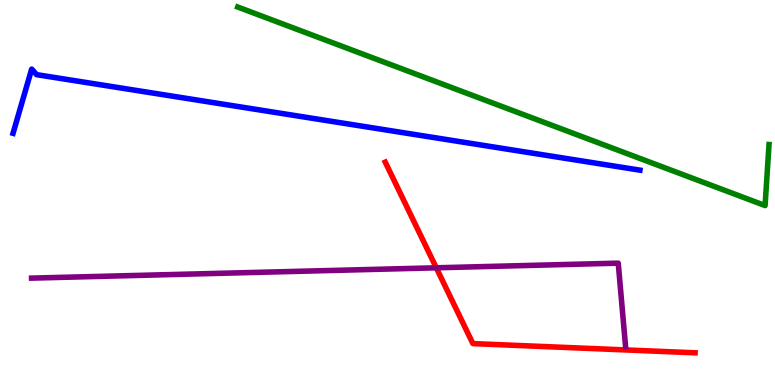[{'lines': ['blue', 'red'], 'intersections': []}, {'lines': ['green', 'red'], 'intersections': []}, {'lines': ['purple', 'red'], 'intersections': [{'x': 5.63, 'y': 3.04}]}, {'lines': ['blue', 'green'], 'intersections': []}, {'lines': ['blue', 'purple'], 'intersections': []}, {'lines': ['green', 'purple'], 'intersections': []}]